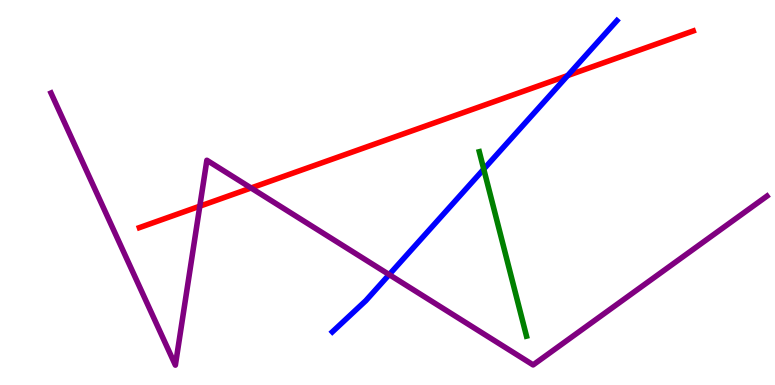[{'lines': ['blue', 'red'], 'intersections': [{'x': 7.32, 'y': 8.04}]}, {'lines': ['green', 'red'], 'intersections': []}, {'lines': ['purple', 'red'], 'intersections': [{'x': 2.58, 'y': 4.64}, {'x': 3.24, 'y': 5.12}]}, {'lines': ['blue', 'green'], 'intersections': [{'x': 6.24, 'y': 5.61}]}, {'lines': ['blue', 'purple'], 'intersections': [{'x': 5.02, 'y': 2.87}]}, {'lines': ['green', 'purple'], 'intersections': []}]